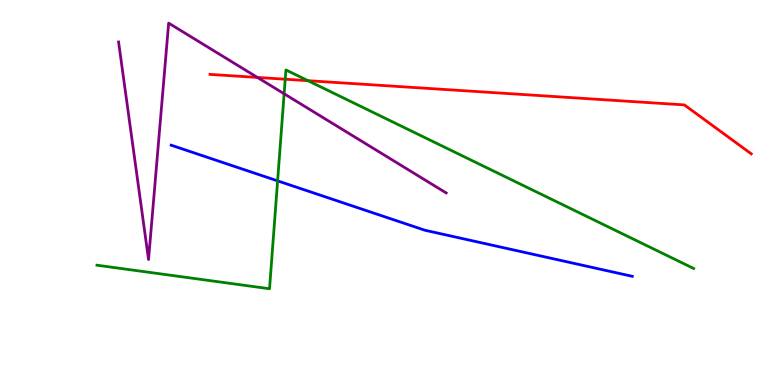[{'lines': ['blue', 'red'], 'intersections': []}, {'lines': ['green', 'red'], 'intersections': [{'x': 3.68, 'y': 7.94}, {'x': 3.97, 'y': 7.9}]}, {'lines': ['purple', 'red'], 'intersections': [{'x': 3.32, 'y': 7.99}]}, {'lines': ['blue', 'green'], 'intersections': [{'x': 3.58, 'y': 5.3}]}, {'lines': ['blue', 'purple'], 'intersections': []}, {'lines': ['green', 'purple'], 'intersections': [{'x': 3.67, 'y': 7.56}]}]